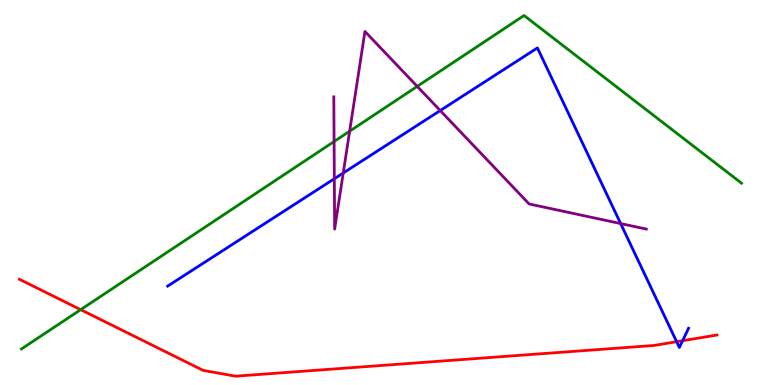[{'lines': ['blue', 'red'], 'intersections': [{'x': 8.73, 'y': 1.12}, {'x': 8.81, 'y': 1.15}]}, {'lines': ['green', 'red'], 'intersections': [{'x': 1.04, 'y': 1.96}]}, {'lines': ['purple', 'red'], 'intersections': []}, {'lines': ['blue', 'green'], 'intersections': []}, {'lines': ['blue', 'purple'], 'intersections': [{'x': 4.31, 'y': 5.36}, {'x': 4.43, 'y': 5.51}, {'x': 5.68, 'y': 7.13}, {'x': 8.01, 'y': 4.19}]}, {'lines': ['green', 'purple'], 'intersections': [{'x': 4.31, 'y': 6.32}, {'x': 4.51, 'y': 6.59}, {'x': 5.38, 'y': 7.76}]}]